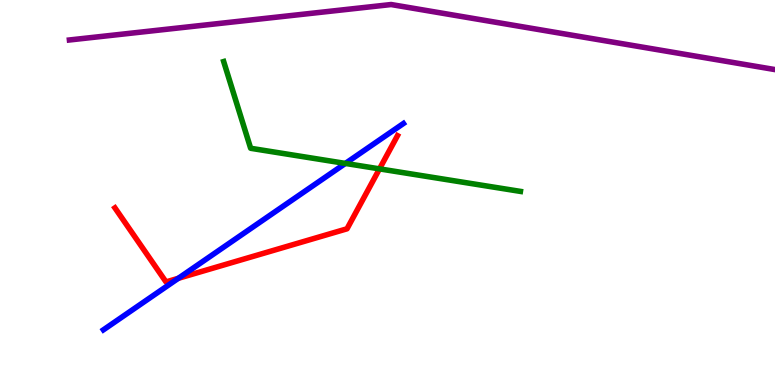[{'lines': ['blue', 'red'], 'intersections': [{'x': 2.3, 'y': 2.77}]}, {'lines': ['green', 'red'], 'intersections': [{'x': 4.9, 'y': 5.61}]}, {'lines': ['purple', 'red'], 'intersections': []}, {'lines': ['blue', 'green'], 'intersections': [{'x': 4.46, 'y': 5.76}]}, {'lines': ['blue', 'purple'], 'intersections': []}, {'lines': ['green', 'purple'], 'intersections': []}]